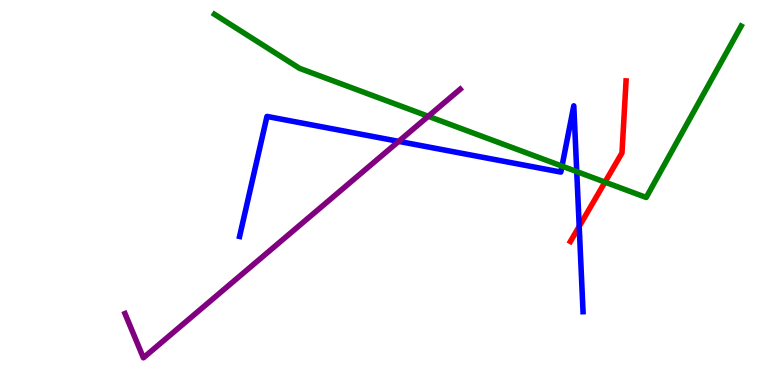[{'lines': ['blue', 'red'], 'intersections': [{'x': 7.47, 'y': 4.12}]}, {'lines': ['green', 'red'], 'intersections': [{'x': 7.81, 'y': 5.27}]}, {'lines': ['purple', 'red'], 'intersections': []}, {'lines': ['blue', 'green'], 'intersections': [{'x': 7.25, 'y': 5.69}, {'x': 7.44, 'y': 5.54}]}, {'lines': ['blue', 'purple'], 'intersections': [{'x': 5.14, 'y': 6.33}]}, {'lines': ['green', 'purple'], 'intersections': [{'x': 5.53, 'y': 6.98}]}]